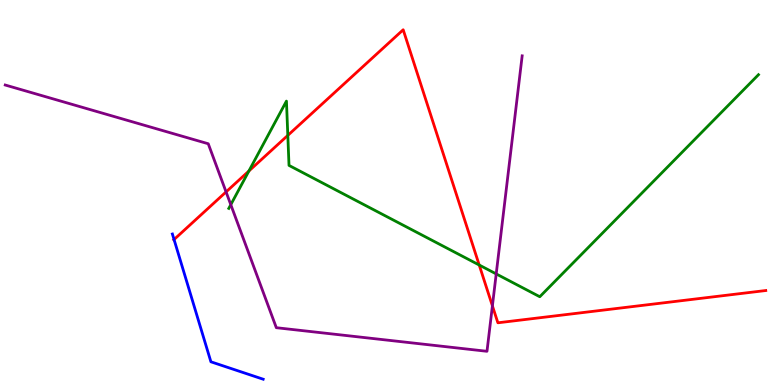[{'lines': ['blue', 'red'], 'intersections': [{'x': 2.25, 'y': 3.78}]}, {'lines': ['green', 'red'], 'intersections': [{'x': 3.21, 'y': 5.56}, {'x': 3.71, 'y': 6.48}, {'x': 6.18, 'y': 3.12}]}, {'lines': ['purple', 'red'], 'intersections': [{'x': 2.92, 'y': 5.02}, {'x': 6.35, 'y': 2.06}]}, {'lines': ['blue', 'green'], 'intersections': []}, {'lines': ['blue', 'purple'], 'intersections': []}, {'lines': ['green', 'purple'], 'intersections': [{'x': 2.98, 'y': 4.68}, {'x': 6.4, 'y': 2.89}]}]